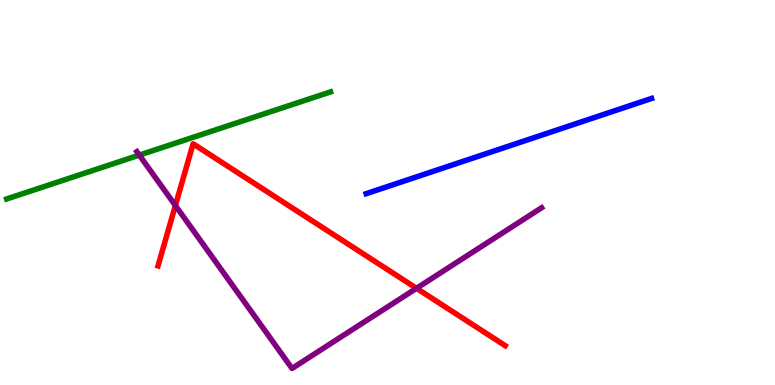[{'lines': ['blue', 'red'], 'intersections': []}, {'lines': ['green', 'red'], 'intersections': []}, {'lines': ['purple', 'red'], 'intersections': [{'x': 2.26, 'y': 4.66}, {'x': 5.37, 'y': 2.51}]}, {'lines': ['blue', 'green'], 'intersections': []}, {'lines': ['blue', 'purple'], 'intersections': []}, {'lines': ['green', 'purple'], 'intersections': [{'x': 1.8, 'y': 5.97}]}]